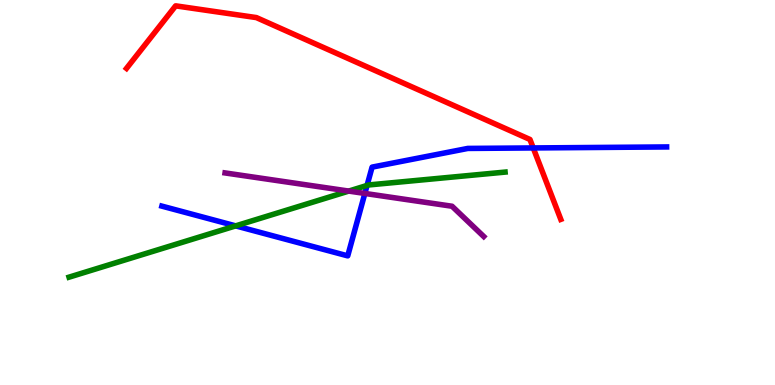[{'lines': ['blue', 'red'], 'intersections': [{'x': 6.88, 'y': 6.16}]}, {'lines': ['green', 'red'], 'intersections': []}, {'lines': ['purple', 'red'], 'intersections': []}, {'lines': ['blue', 'green'], 'intersections': [{'x': 3.04, 'y': 4.13}, {'x': 4.74, 'y': 5.18}]}, {'lines': ['blue', 'purple'], 'intersections': [{'x': 4.71, 'y': 4.98}]}, {'lines': ['green', 'purple'], 'intersections': [{'x': 4.5, 'y': 5.04}]}]